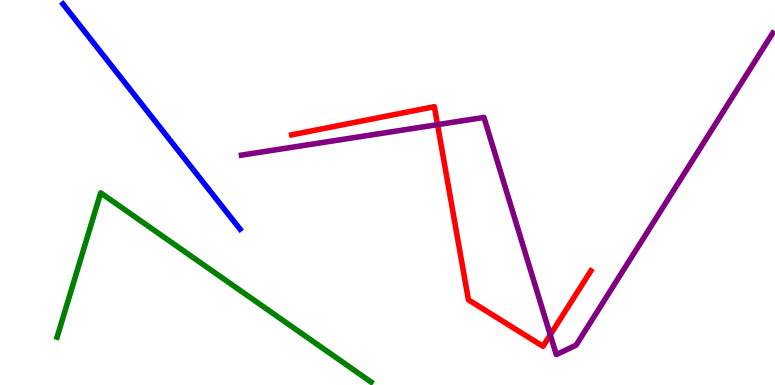[{'lines': ['blue', 'red'], 'intersections': []}, {'lines': ['green', 'red'], 'intersections': []}, {'lines': ['purple', 'red'], 'intersections': [{'x': 5.65, 'y': 6.76}, {'x': 7.1, 'y': 1.3}]}, {'lines': ['blue', 'green'], 'intersections': []}, {'lines': ['blue', 'purple'], 'intersections': []}, {'lines': ['green', 'purple'], 'intersections': []}]